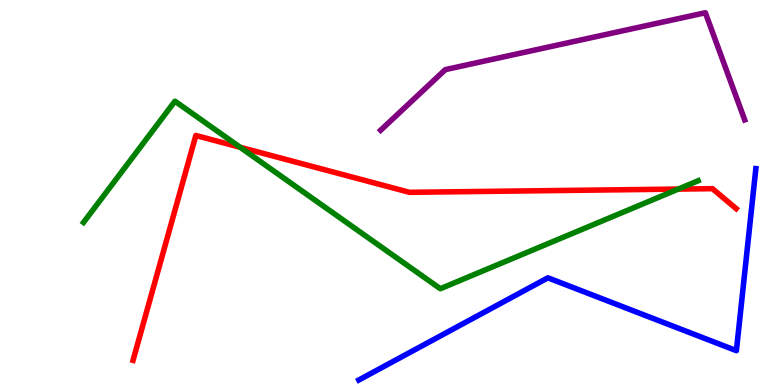[{'lines': ['blue', 'red'], 'intersections': []}, {'lines': ['green', 'red'], 'intersections': [{'x': 3.1, 'y': 6.17}, {'x': 8.75, 'y': 5.09}]}, {'lines': ['purple', 'red'], 'intersections': []}, {'lines': ['blue', 'green'], 'intersections': []}, {'lines': ['blue', 'purple'], 'intersections': []}, {'lines': ['green', 'purple'], 'intersections': []}]